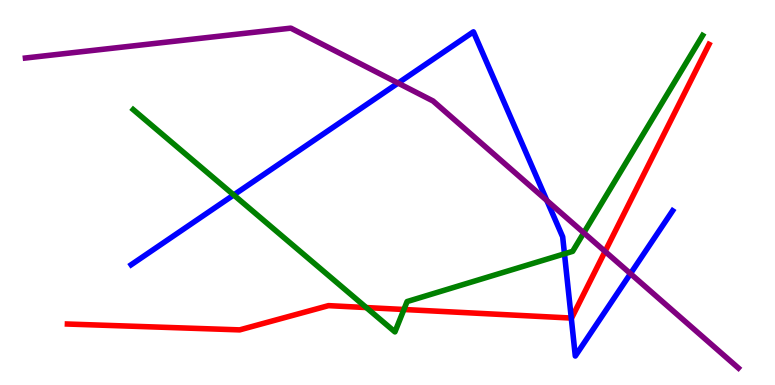[{'lines': ['blue', 'red'], 'intersections': [{'x': 7.37, 'y': 1.74}]}, {'lines': ['green', 'red'], 'intersections': [{'x': 4.73, 'y': 2.01}, {'x': 5.21, 'y': 1.96}]}, {'lines': ['purple', 'red'], 'intersections': [{'x': 7.81, 'y': 3.47}]}, {'lines': ['blue', 'green'], 'intersections': [{'x': 3.02, 'y': 4.94}, {'x': 7.28, 'y': 3.41}]}, {'lines': ['blue', 'purple'], 'intersections': [{'x': 5.14, 'y': 7.84}, {'x': 7.06, 'y': 4.79}, {'x': 8.14, 'y': 2.89}]}, {'lines': ['green', 'purple'], 'intersections': [{'x': 7.53, 'y': 3.95}]}]